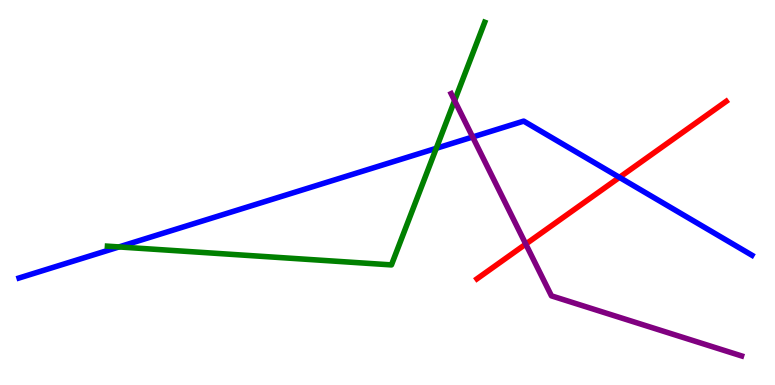[{'lines': ['blue', 'red'], 'intersections': [{'x': 7.99, 'y': 5.39}]}, {'lines': ['green', 'red'], 'intersections': []}, {'lines': ['purple', 'red'], 'intersections': [{'x': 6.78, 'y': 3.66}]}, {'lines': ['blue', 'green'], 'intersections': [{'x': 1.54, 'y': 3.59}, {'x': 5.63, 'y': 6.15}]}, {'lines': ['blue', 'purple'], 'intersections': [{'x': 6.1, 'y': 6.44}]}, {'lines': ['green', 'purple'], 'intersections': [{'x': 5.87, 'y': 7.39}]}]